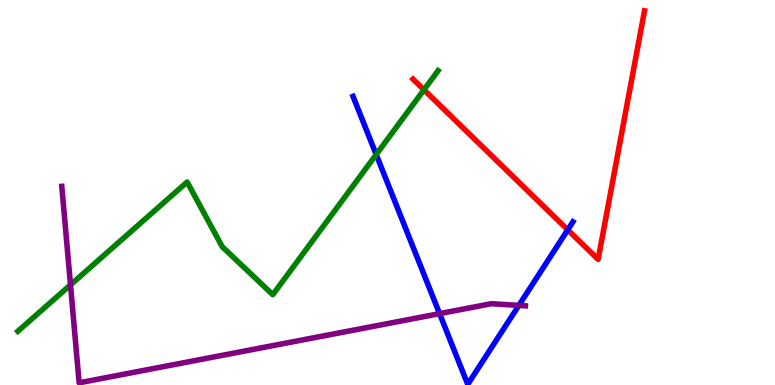[{'lines': ['blue', 'red'], 'intersections': [{'x': 7.33, 'y': 4.03}]}, {'lines': ['green', 'red'], 'intersections': [{'x': 5.47, 'y': 7.67}]}, {'lines': ['purple', 'red'], 'intersections': []}, {'lines': ['blue', 'green'], 'intersections': [{'x': 4.85, 'y': 5.99}]}, {'lines': ['blue', 'purple'], 'intersections': [{'x': 5.67, 'y': 1.85}, {'x': 6.69, 'y': 2.07}]}, {'lines': ['green', 'purple'], 'intersections': [{'x': 0.91, 'y': 2.6}]}]